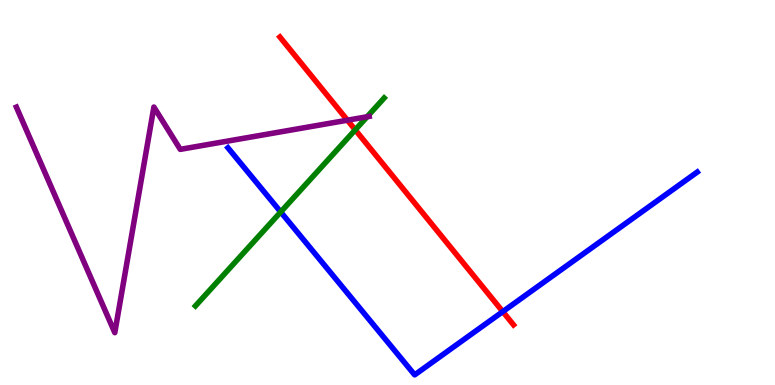[{'lines': ['blue', 'red'], 'intersections': [{'x': 6.49, 'y': 1.91}]}, {'lines': ['green', 'red'], 'intersections': [{'x': 4.58, 'y': 6.63}]}, {'lines': ['purple', 'red'], 'intersections': [{'x': 4.48, 'y': 6.88}]}, {'lines': ['blue', 'green'], 'intersections': [{'x': 3.62, 'y': 4.49}]}, {'lines': ['blue', 'purple'], 'intersections': []}, {'lines': ['green', 'purple'], 'intersections': [{'x': 4.74, 'y': 6.97}]}]